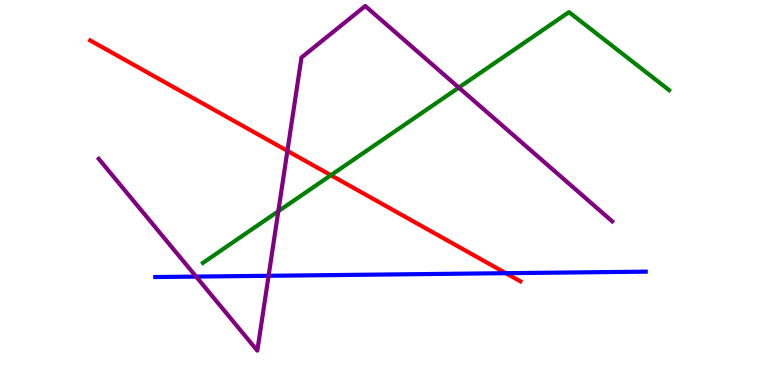[{'lines': ['blue', 'red'], 'intersections': [{'x': 6.53, 'y': 2.9}]}, {'lines': ['green', 'red'], 'intersections': [{'x': 4.27, 'y': 5.45}]}, {'lines': ['purple', 'red'], 'intersections': [{'x': 3.71, 'y': 6.08}]}, {'lines': ['blue', 'green'], 'intersections': []}, {'lines': ['blue', 'purple'], 'intersections': [{'x': 2.53, 'y': 2.82}, {'x': 3.47, 'y': 2.84}]}, {'lines': ['green', 'purple'], 'intersections': [{'x': 3.59, 'y': 4.51}, {'x': 5.92, 'y': 7.72}]}]